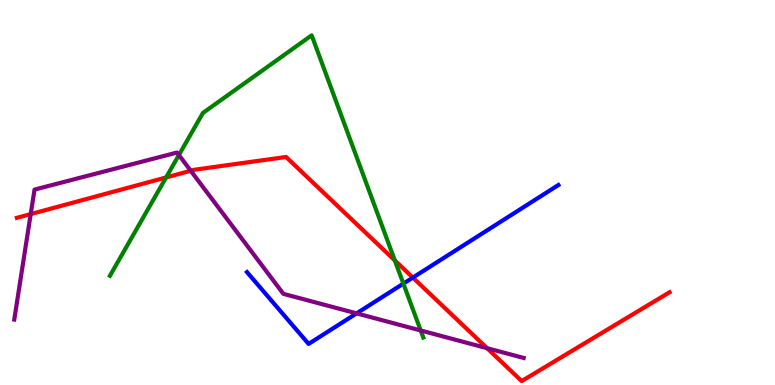[{'lines': ['blue', 'red'], 'intersections': [{'x': 5.33, 'y': 2.79}]}, {'lines': ['green', 'red'], 'intersections': [{'x': 2.14, 'y': 5.39}, {'x': 5.09, 'y': 3.24}]}, {'lines': ['purple', 'red'], 'intersections': [{'x': 0.396, 'y': 4.44}, {'x': 2.46, 'y': 5.56}, {'x': 6.28, 'y': 0.956}]}, {'lines': ['blue', 'green'], 'intersections': [{'x': 5.2, 'y': 2.63}]}, {'lines': ['blue', 'purple'], 'intersections': [{'x': 4.6, 'y': 1.86}]}, {'lines': ['green', 'purple'], 'intersections': [{'x': 2.31, 'y': 5.97}, {'x': 5.43, 'y': 1.42}]}]